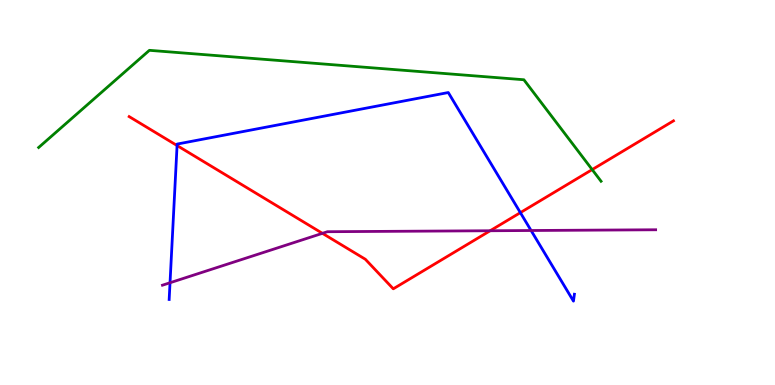[{'lines': ['blue', 'red'], 'intersections': [{'x': 2.28, 'y': 6.22}, {'x': 6.71, 'y': 4.48}]}, {'lines': ['green', 'red'], 'intersections': [{'x': 7.64, 'y': 5.6}]}, {'lines': ['purple', 'red'], 'intersections': [{'x': 4.16, 'y': 3.94}, {'x': 6.32, 'y': 4.01}]}, {'lines': ['blue', 'green'], 'intersections': []}, {'lines': ['blue', 'purple'], 'intersections': [{'x': 2.19, 'y': 2.66}, {'x': 6.85, 'y': 4.01}]}, {'lines': ['green', 'purple'], 'intersections': []}]